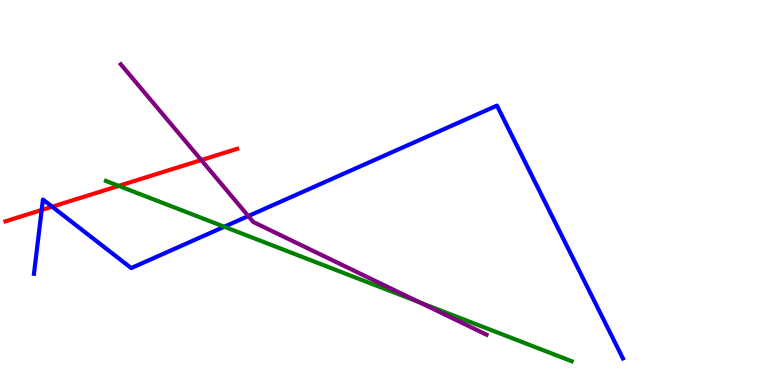[{'lines': ['blue', 'red'], 'intersections': [{'x': 0.538, 'y': 4.55}, {'x': 0.673, 'y': 4.63}]}, {'lines': ['green', 'red'], 'intersections': [{'x': 1.53, 'y': 5.17}]}, {'lines': ['purple', 'red'], 'intersections': [{'x': 2.6, 'y': 5.84}]}, {'lines': ['blue', 'green'], 'intersections': [{'x': 2.89, 'y': 4.11}]}, {'lines': ['blue', 'purple'], 'intersections': [{'x': 3.2, 'y': 4.39}]}, {'lines': ['green', 'purple'], 'intersections': [{'x': 5.41, 'y': 2.15}]}]